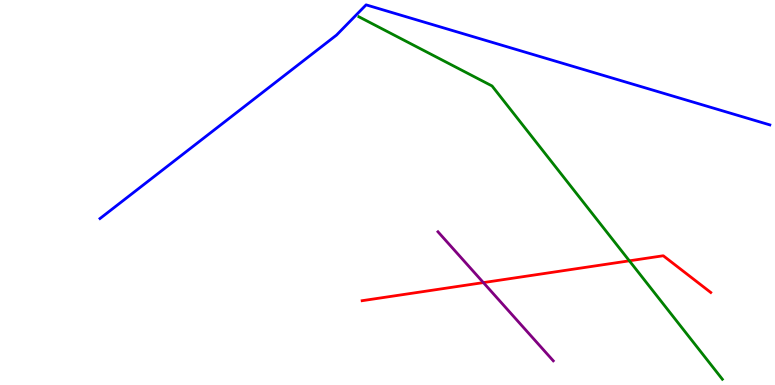[{'lines': ['blue', 'red'], 'intersections': []}, {'lines': ['green', 'red'], 'intersections': [{'x': 8.12, 'y': 3.23}]}, {'lines': ['purple', 'red'], 'intersections': [{'x': 6.24, 'y': 2.66}]}, {'lines': ['blue', 'green'], 'intersections': []}, {'lines': ['blue', 'purple'], 'intersections': []}, {'lines': ['green', 'purple'], 'intersections': []}]